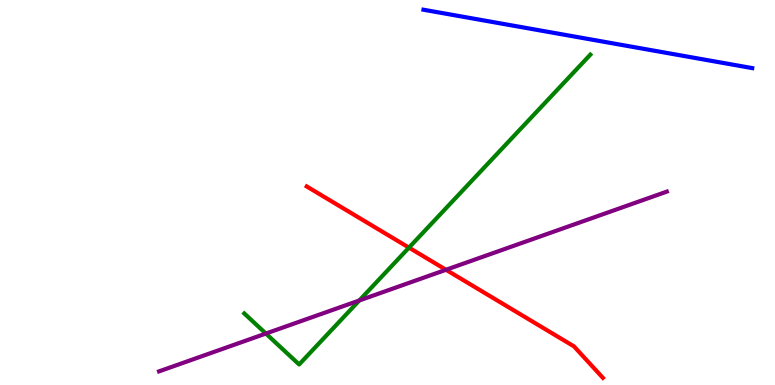[{'lines': ['blue', 'red'], 'intersections': []}, {'lines': ['green', 'red'], 'intersections': [{'x': 5.28, 'y': 3.57}]}, {'lines': ['purple', 'red'], 'intersections': [{'x': 5.75, 'y': 2.99}]}, {'lines': ['blue', 'green'], 'intersections': []}, {'lines': ['blue', 'purple'], 'intersections': []}, {'lines': ['green', 'purple'], 'intersections': [{'x': 3.43, 'y': 1.34}, {'x': 4.64, 'y': 2.2}]}]